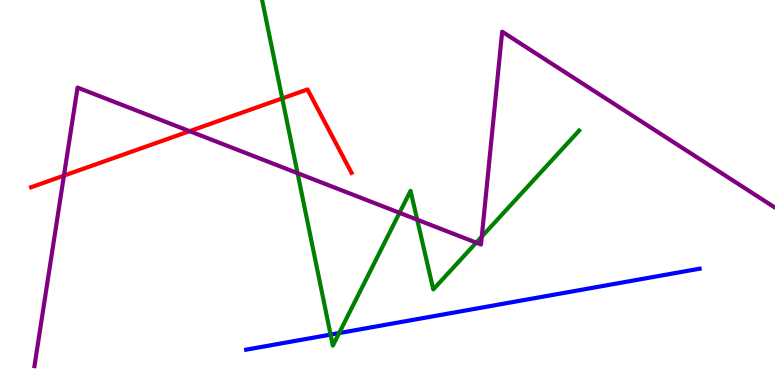[{'lines': ['blue', 'red'], 'intersections': []}, {'lines': ['green', 'red'], 'intersections': [{'x': 3.64, 'y': 7.44}]}, {'lines': ['purple', 'red'], 'intersections': [{'x': 0.825, 'y': 5.44}, {'x': 2.45, 'y': 6.59}]}, {'lines': ['blue', 'green'], 'intersections': [{'x': 4.27, 'y': 1.31}, {'x': 4.38, 'y': 1.35}]}, {'lines': ['blue', 'purple'], 'intersections': []}, {'lines': ['green', 'purple'], 'intersections': [{'x': 3.84, 'y': 5.5}, {'x': 5.16, 'y': 4.47}, {'x': 5.38, 'y': 4.29}, {'x': 6.14, 'y': 3.7}, {'x': 6.22, 'y': 3.85}]}]